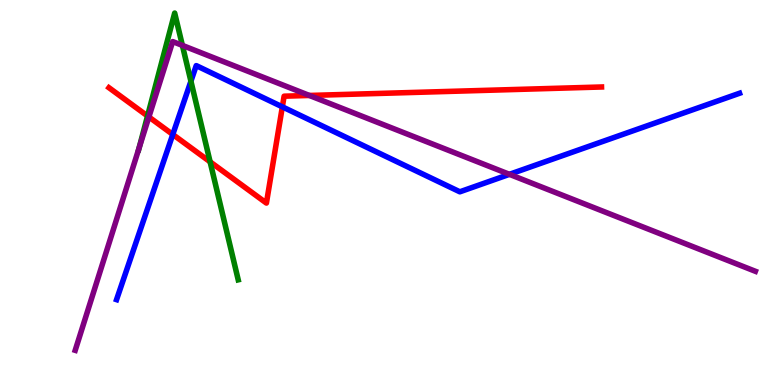[{'lines': ['blue', 'red'], 'intersections': [{'x': 2.23, 'y': 6.51}, {'x': 3.64, 'y': 7.23}]}, {'lines': ['green', 'red'], 'intersections': [{'x': 1.9, 'y': 6.99}, {'x': 2.71, 'y': 5.8}]}, {'lines': ['purple', 'red'], 'intersections': [{'x': 1.92, 'y': 6.96}, {'x': 3.99, 'y': 7.52}]}, {'lines': ['blue', 'green'], 'intersections': [{'x': 2.46, 'y': 7.89}]}, {'lines': ['blue', 'purple'], 'intersections': [{'x': 6.57, 'y': 5.47}]}, {'lines': ['green', 'purple'], 'intersections': [{'x': 1.8, 'y': 6.16}, {'x': 2.35, 'y': 8.82}]}]